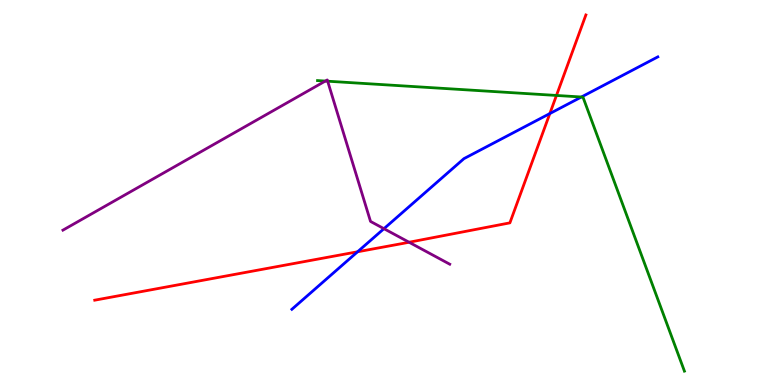[{'lines': ['blue', 'red'], 'intersections': [{'x': 4.61, 'y': 3.46}, {'x': 7.09, 'y': 7.05}]}, {'lines': ['green', 'red'], 'intersections': [{'x': 7.18, 'y': 7.52}]}, {'lines': ['purple', 'red'], 'intersections': [{'x': 5.28, 'y': 3.71}]}, {'lines': ['blue', 'green'], 'intersections': [{'x': 7.5, 'y': 7.48}]}, {'lines': ['blue', 'purple'], 'intersections': [{'x': 4.95, 'y': 4.06}]}, {'lines': ['green', 'purple'], 'intersections': [{'x': 4.2, 'y': 7.89}, {'x': 4.23, 'y': 7.89}]}]